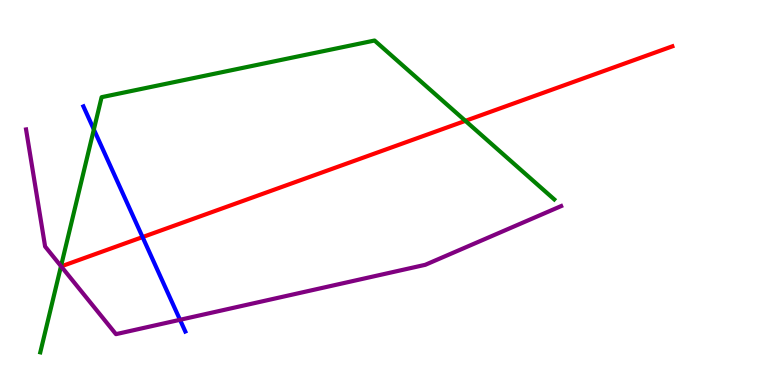[{'lines': ['blue', 'red'], 'intersections': [{'x': 1.84, 'y': 3.84}]}, {'lines': ['green', 'red'], 'intersections': [{'x': 6.01, 'y': 6.86}]}, {'lines': ['purple', 'red'], 'intersections': []}, {'lines': ['blue', 'green'], 'intersections': [{'x': 1.21, 'y': 6.64}]}, {'lines': ['blue', 'purple'], 'intersections': [{'x': 2.32, 'y': 1.69}]}, {'lines': ['green', 'purple'], 'intersections': [{'x': 0.787, 'y': 3.09}]}]